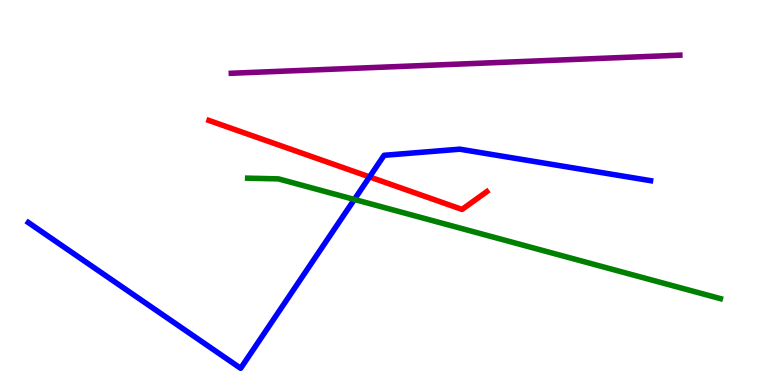[{'lines': ['blue', 'red'], 'intersections': [{'x': 4.77, 'y': 5.4}]}, {'lines': ['green', 'red'], 'intersections': []}, {'lines': ['purple', 'red'], 'intersections': []}, {'lines': ['blue', 'green'], 'intersections': [{'x': 4.57, 'y': 4.82}]}, {'lines': ['blue', 'purple'], 'intersections': []}, {'lines': ['green', 'purple'], 'intersections': []}]